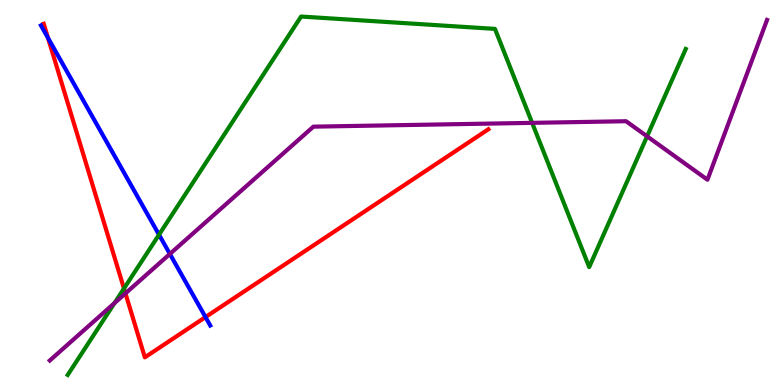[{'lines': ['blue', 'red'], 'intersections': [{'x': 0.619, 'y': 9.02}, {'x': 2.65, 'y': 1.76}]}, {'lines': ['green', 'red'], 'intersections': [{'x': 1.6, 'y': 2.51}]}, {'lines': ['purple', 'red'], 'intersections': [{'x': 1.62, 'y': 2.38}]}, {'lines': ['blue', 'green'], 'intersections': [{'x': 2.05, 'y': 3.9}]}, {'lines': ['blue', 'purple'], 'intersections': [{'x': 2.19, 'y': 3.4}]}, {'lines': ['green', 'purple'], 'intersections': [{'x': 1.48, 'y': 2.13}, {'x': 6.87, 'y': 6.81}, {'x': 8.35, 'y': 6.46}]}]